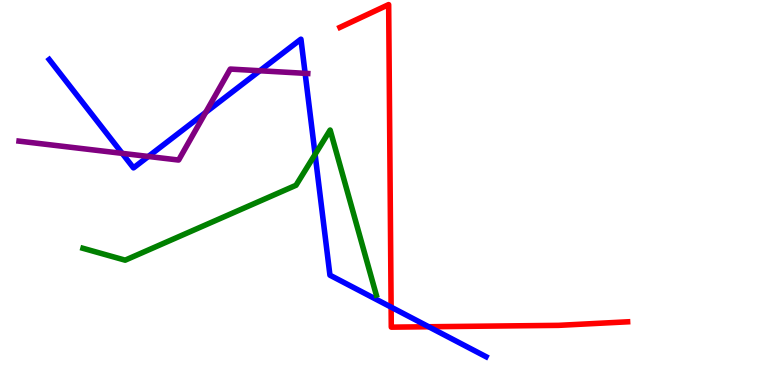[{'lines': ['blue', 'red'], 'intersections': [{'x': 5.05, 'y': 2.02}, {'x': 5.53, 'y': 1.51}]}, {'lines': ['green', 'red'], 'intersections': []}, {'lines': ['purple', 'red'], 'intersections': []}, {'lines': ['blue', 'green'], 'intersections': [{'x': 4.07, 'y': 5.99}]}, {'lines': ['blue', 'purple'], 'intersections': [{'x': 1.58, 'y': 6.02}, {'x': 1.91, 'y': 5.94}, {'x': 2.65, 'y': 7.08}, {'x': 3.35, 'y': 8.16}, {'x': 3.94, 'y': 8.1}]}, {'lines': ['green', 'purple'], 'intersections': []}]